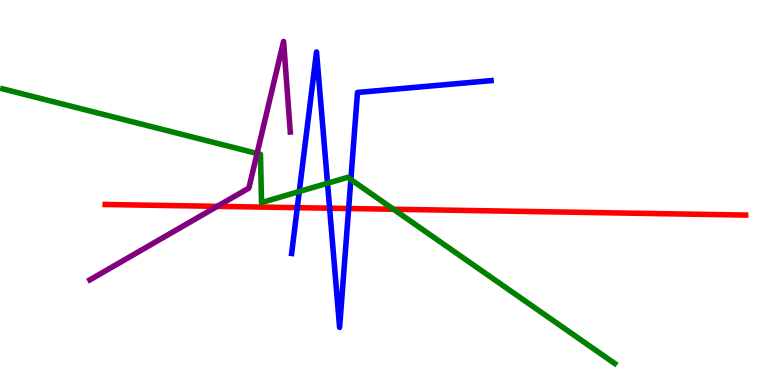[{'lines': ['blue', 'red'], 'intersections': [{'x': 3.84, 'y': 4.61}, {'x': 4.25, 'y': 4.59}, {'x': 4.5, 'y': 4.58}]}, {'lines': ['green', 'red'], 'intersections': [{'x': 5.08, 'y': 4.56}]}, {'lines': ['purple', 'red'], 'intersections': [{'x': 2.8, 'y': 4.64}]}, {'lines': ['blue', 'green'], 'intersections': [{'x': 3.86, 'y': 5.03}, {'x': 4.23, 'y': 5.24}, {'x': 4.53, 'y': 5.34}]}, {'lines': ['blue', 'purple'], 'intersections': []}, {'lines': ['green', 'purple'], 'intersections': [{'x': 3.32, 'y': 6.01}]}]